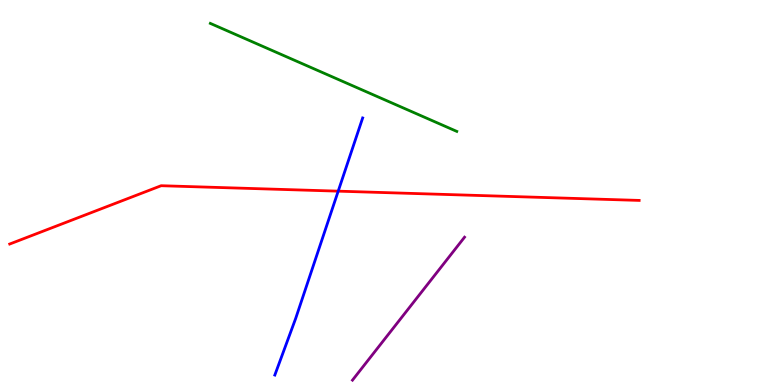[{'lines': ['blue', 'red'], 'intersections': [{'x': 4.36, 'y': 5.03}]}, {'lines': ['green', 'red'], 'intersections': []}, {'lines': ['purple', 'red'], 'intersections': []}, {'lines': ['blue', 'green'], 'intersections': []}, {'lines': ['blue', 'purple'], 'intersections': []}, {'lines': ['green', 'purple'], 'intersections': []}]